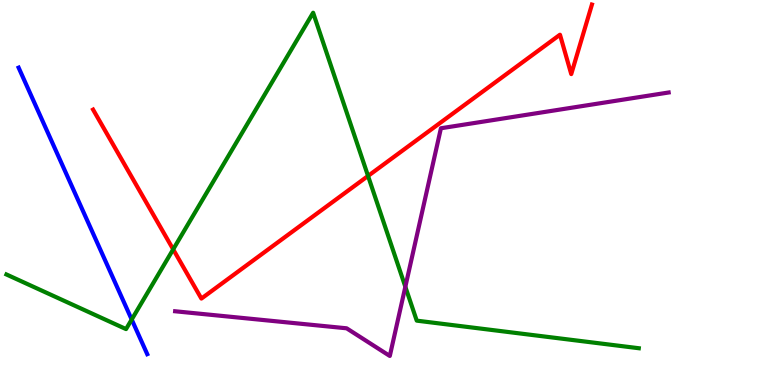[{'lines': ['blue', 'red'], 'intersections': []}, {'lines': ['green', 'red'], 'intersections': [{'x': 2.23, 'y': 3.52}, {'x': 4.75, 'y': 5.43}]}, {'lines': ['purple', 'red'], 'intersections': []}, {'lines': ['blue', 'green'], 'intersections': [{'x': 1.7, 'y': 1.7}]}, {'lines': ['blue', 'purple'], 'intersections': []}, {'lines': ['green', 'purple'], 'intersections': [{'x': 5.23, 'y': 2.55}]}]